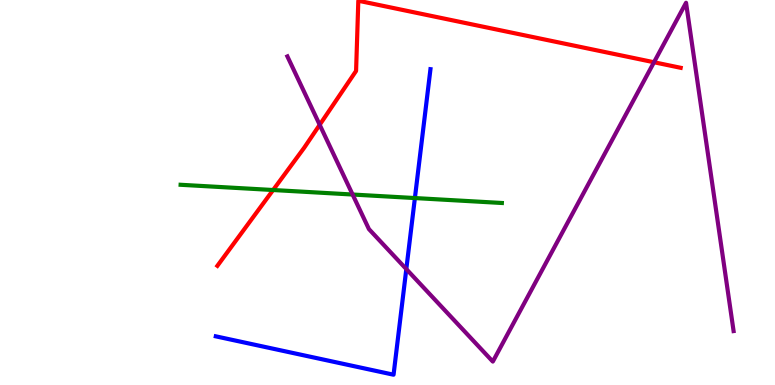[{'lines': ['blue', 'red'], 'intersections': []}, {'lines': ['green', 'red'], 'intersections': [{'x': 3.52, 'y': 5.06}]}, {'lines': ['purple', 'red'], 'intersections': [{'x': 4.13, 'y': 6.76}, {'x': 8.44, 'y': 8.38}]}, {'lines': ['blue', 'green'], 'intersections': [{'x': 5.35, 'y': 4.86}]}, {'lines': ['blue', 'purple'], 'intersections': [{'x': 5.24, 'y': 3.01}]}, {'lines': ['green', 'purple'], 'intersections': [{'x': 4.55, 'y': 4.95}]}]